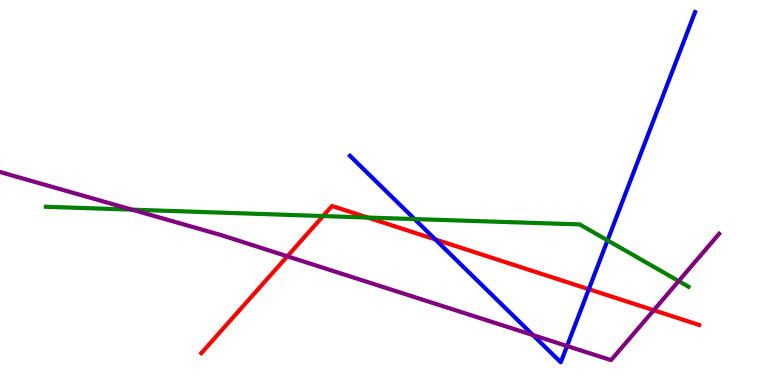[{'lines': ['blue', 'red'], 'intersections': [{'x': 5.62, 'y': 3.78}, {'x': 7.6, 'y': 2.49}]}, {'lines': ['green', 'red'], 'intersections': [{'x': 4.17, 'y': 4.39}, {'x': 4.74, 'y': 4.35}]}, {'lines': ['purple', 'red'], 'intersections': [{'x': 3.71, 'y': 3.34}, {'x': 8.44, 'y': 1.94}]}, {'lines': ['blue', 'green'], 'intersections': [{'x': 5.35, 'y': 4.31}, {'x': 7.84, 'y': 3.76}]}, {'lines': ['blue', 'purple'], 'intersections': [{'x': 6.88, 'y': 1.3}, {'x': 7.32, 'y': 1.01}]}, {'lines': ['green', 'purple'], 'intersections': [{'x': 1.7, 'y': 4.55}, {'x': 8.76, 'y': 2.7}]}]